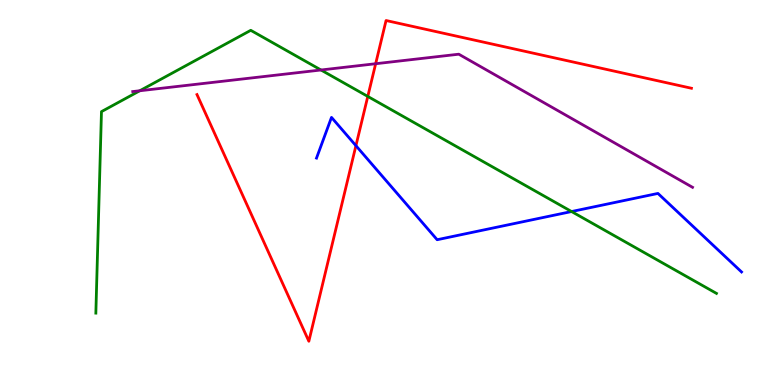[{'lines': ['blue', 'red'], 'intersections': [{'x': 4.59, 'y': 6.22}]}, {'lines': ['green', 'red'], 'intersections': [{'x': 4.75, 'y': 7.5}]}, {'lines': ['purple', 'red'], 'intersections': [{'x': 4.85, 'y': 8.34}]}, {'lines': ['blue', 'green'], 'intersections': [{'x': 7.38, 'y': 4.51}]}, {'lines': ['blue', 'purple'], 'intersections': []}, {'lines': ['green', 'purple'], 'intersections': [{'x': 1.8, 'y': 7.64}, {'x': 4.14, 'y': 8.18}]}]